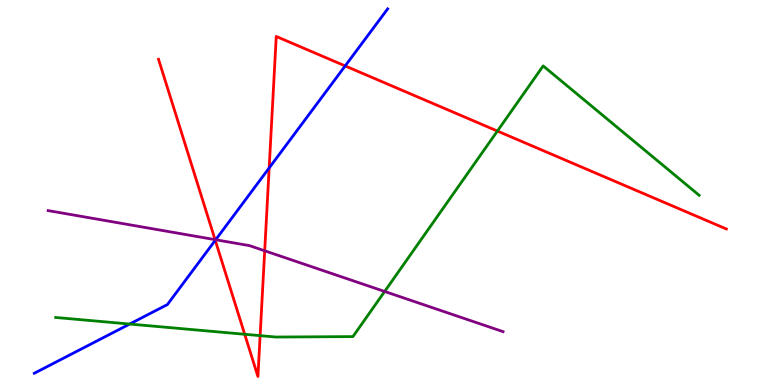[{'lines': ['blue', 'red'], 'intersections': [{'x': 2.78, 'y': 3.76}, {'x': 3.47, 'y': 5.64}, {'x': 4.45, 'y': 8.29}]}, {'lines': ['green', 'red'], 'intersections': [{'x': 3.16, 'y': 1.32}, {'x': 3.36, 'y': 1.28}, {'x': 6.42, 'y': 6.6}]}, {'lines': ['purple', 'red'], 'intersections': [{'x': 2.77, 'y': 3.78}, {'x': 3.42, 'y': 3.49}]}, {'lines': ['blue', 'green'], 'intersections': [{'x': 1.67, 'y': 1.58}]}, {'lines': ['blue', 'purple'], 'intersections': [{'x': 2.78, 'y': 3.77}]}, {'lines': ['green', 'purple'], 'intersections': [{'x': 4.96, 'y': 2.43}]}]